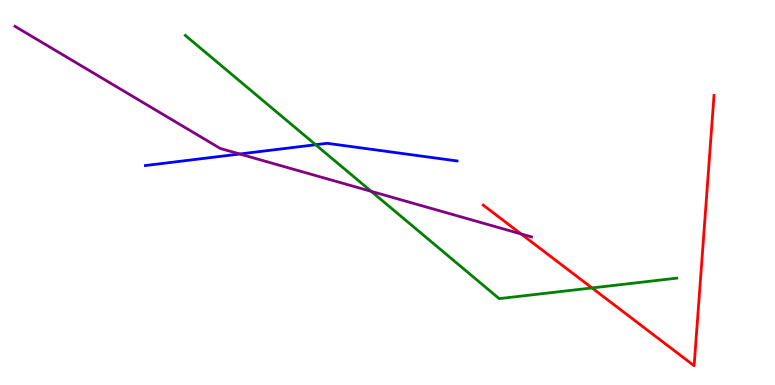[{'lines': ['blue', 'red'], 'intersections': []}, {'lines': ['green', 'red'], 'intersections': [{'x': 7.64, 'y': 2.52}]}, {'lines': ['purple', 'red'], 'intersections': [{'x': 6.72, 'y': 3.92}]}, {'lines': ['blue', 'green'], 'intersections': [{'x': 4.07, 'y': 6.24}]}, {'lines': ['blue', 'purple'], 'intersections': [{'x': 3.09, 'y': 6.0}]}, {'lines': ['green', 'purple'], 'intersections': [{'x': 4.79, 'y': 5.03}]}]